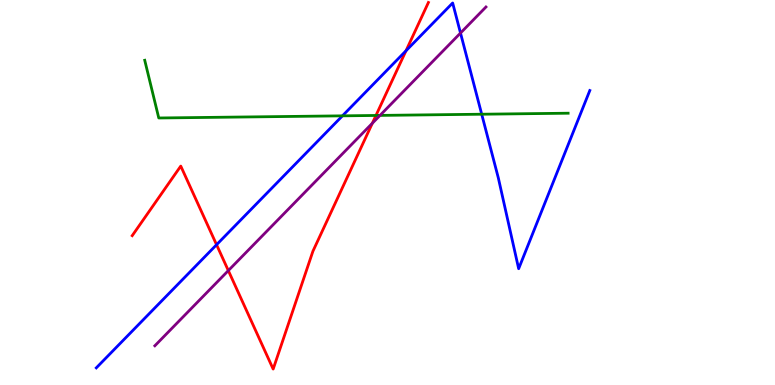[{'lines': ['blue', 'red'], 'intersections': [{'x': 2.79, 'y': 3.64}, {'x': 5.24, 'y': 8.68}]}, {'lines': ['green', 'red'], 'intersections': [{'x': 4.85, 'y': 7.0}]}, {'lines': ['purple', 'red'], 'intersections': [{'x': 2.95, 'y': 2.97}, {'x': 4.8, 'y': 6.8}]}, {'lines': ['blue', 'green'], 'intersections': [{'x': 4.42, 'y': 6.99}, {'x': 6.22, 'y': 7.03}]}, {'lines': ['blue', 'purple'], 'intersections': [{'x': 5.94, 'y': 9.14}]}, {'lines': ['green', 'purple'], 'intersections': [{'x': 4.9, 'y': 7.0}]}]